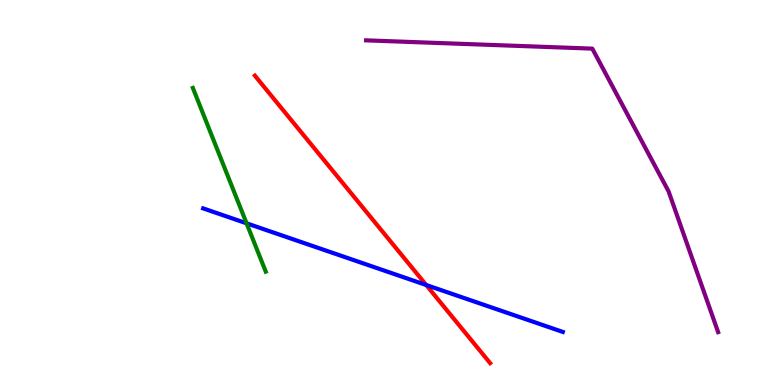[{'lines': ['blue', 'red'], 'intersections': [{'x': 5.5, 'y': 2.6}]}, {'lines': ['green', 'red'], 'intersections': []}, {'lines': ['purple', 'red'], 'intersections': []}, {'lines': ['blue', 'green'], 'intersections': [{'x': 3.18, 'y': 4.2}]}, {'lines': ['blue', 'purple'], 'intersections': []}, {'lines': ['green', 'purple'], 'intersections': []}]